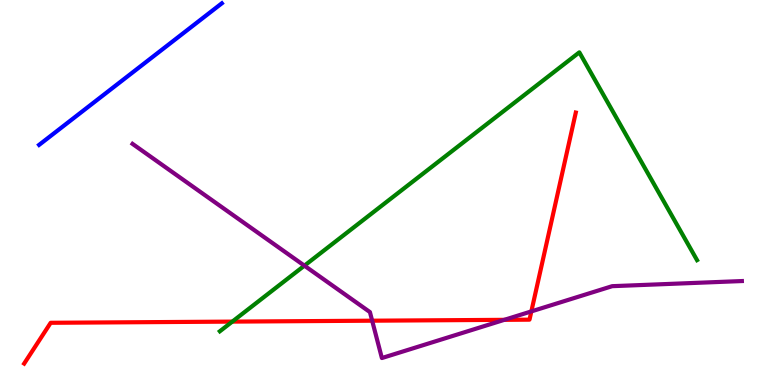[{'lines': ['blue', 'red'], 'intersections': []}, {'lines': ['green', 'red'], 'intersections': [{'x': 3.0, 'y': 1.65}]}, {'lines': ['purple', 'red'], 'intersections': [{'x': 4.8, 'y': 1.67}, {'x': 6.51, 'y': 1.69}, {'x': 6.86, 'y': 1.91}]}, {'lines': ['blue', 'green'], 'intersections': []}, {'lines': ['blue', 'purple'], 'intersections': []}, {'lines': ['green', 'purple'], 'intersections': [{'x': 3.93, 'y': 3.1}]}]